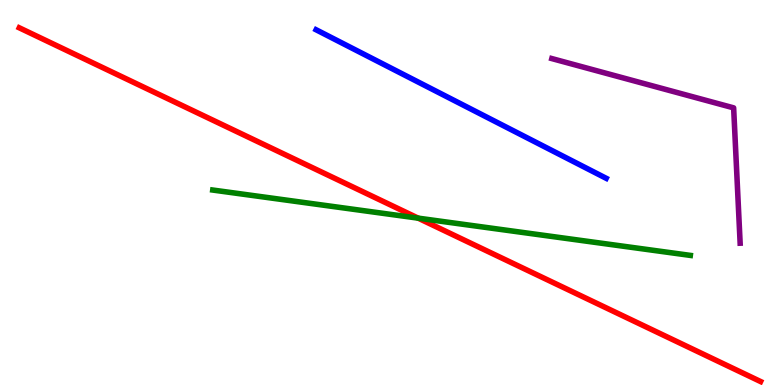[{'lines': ['blue', 'red'], 'intersections': []}, {'lines': ['green', 'red'], 'intersections': [{'x': 5.4, 'y': 4.33}]}, {'lines': ['purple', 'red'], 'intersections': []}, {'lines': ['blue', 'green'], 'intersections': []}, {'lines': ['blue', 'purple'], 'intersections': []}, {'lines': ['green', 'purple'], 'intersections': []}]